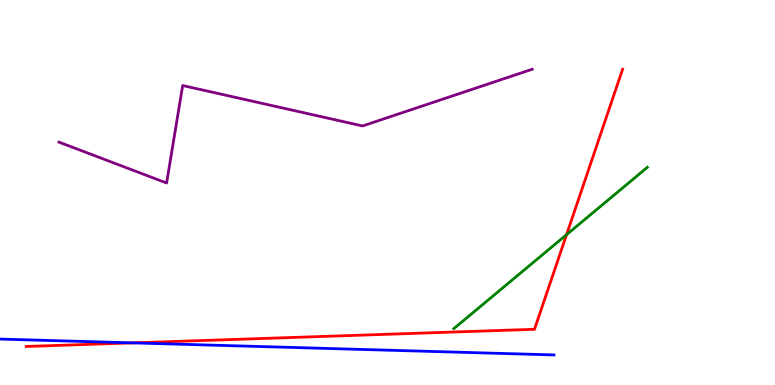[{'lines': ['blue', 'red'], 'intersections': [{'x': 1.71, 'y': 1.09}]}, {'lines': ['green', 'red'], 'intersections': [{'x': 7.31, 'y': 3.9}]}, {'lines': ['purple', 'red'], 'intersections': []}, {'lines': ['blue', 'green'], 'intersections': []}, {'lines': ['blue', 'purple'], 'intersections': []}, {'lines': ['green', 'purple'], 'intersections': []}]